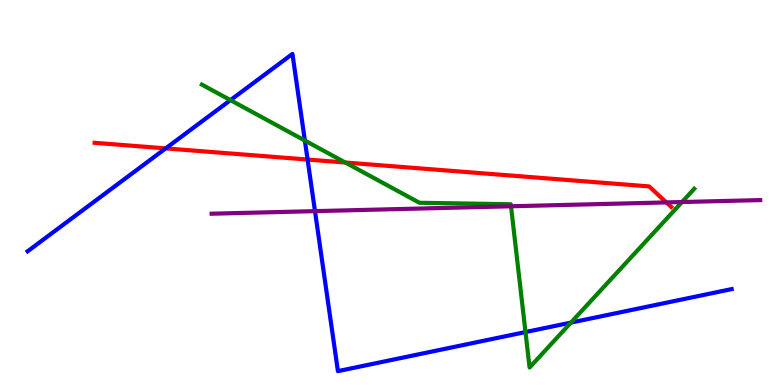[{'lines': ['blue', 'red'], 'intersections': [{'x': 2.14, 'y': 6.15}, {'x': 3.97, 'y': 5.86}]}, {'lines': ['green', 'red'], 'intersections': [{'x': 4.46, 'y': 5.78}]}, {'lines': ['purple', 'red'], 'intersections': [{'x': 8.6, 'y': 4.74}]}, {'lines': ['blue', 'green'], 'intersections': [{'x': 2.97, 'y': 7.4}, {'x': 3.93, 'y': 6.35}, {'x': 6.78, 'y': 1.37}, {'x': 7.37, 'y': 1.62}]}, {'lines': ['blue', 'purple'], 'intersections': [{'x': 4.06, 'y': 4.52}]}, {'lines': ['green', 'purple'], 'intersections': [{'x': 6.59, 'y': 4.64}, {'x': 8.8, 'y': 4.75}]}]